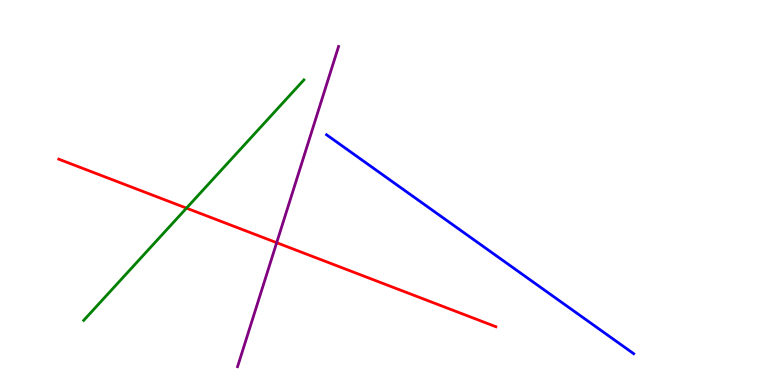[{'lines': ['blue', 'red'], 'intersections': []}, {'lines': ['green', 'red'], 'intersections': [{'x': 2.41, 'y': 4.59}]}, {'lines': ['purple', 'red'], 'intersections': [{'x': 3.57, 'y': 3.7}]}, {'lines': ['blue', 'green'], 'intersections': []}, {'lines': ['blue', 'purple'], 'intersections': []}, {'lines': ['green', 'purple'], 'intersections': []}]